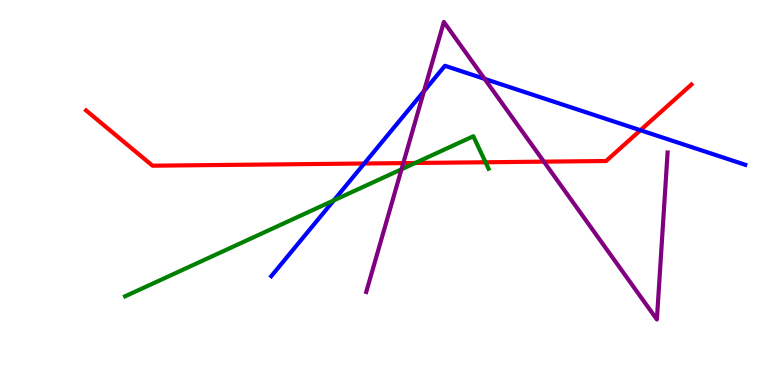[{'lines': ['blue', 'red'], 'intersections': [{'x': 4.7, 'y': 5.75}, {'x': 8.26, 'y': 6.62}]}, {'lines': ['green', 'red'], 'intersections': [{'x': 5.36, 'y': 5.77}, {'x': 6.26, 'y': 5.79}]}, {'lines': ['purple', 'red'], 'intersections': [{'x': 5.2, 'y': 5.76}, {'x': 7.02, 'y': 5.8}]}, {'lines': ['blue', 'green'], 'intersections': [{'x': 4.31, 'y': 4.8}]}, {'lines': ['blue', 'purple'], 'intersections': [{'x': 5.47, 'y': 7.63}, {'x': 6.25, 'y': 7.95}]}, {'lines': ['green', 'purple'], 'intersections': [{'x': 5.18, 'y': 5.6}]}]